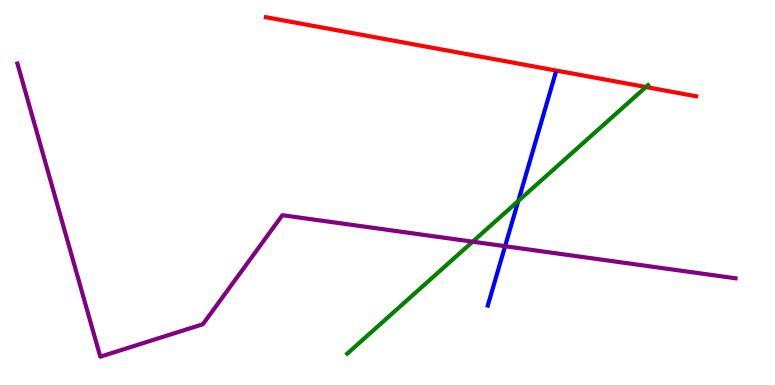[{'lines': ['blue', 'red'], 'intersections': []}, {'lines': ['green', 'red'], 'intersections': [{'x': 8.33, 'y': 7.74}]}, {'lines': ['purple', 'red'], 'intersections': []}, {'lines': ['blue', 'green'], 'intersections': [{'x': 6.69, 'y': 4.78}]}, {'lines': ['blue', 'purple'], 'intersections': [{'x': 6.52, 'y': 3.6}]}, {'lines': ['green', 'purple'], 'intersections': [{'x': 6.1, 'y': 3.72}]}]